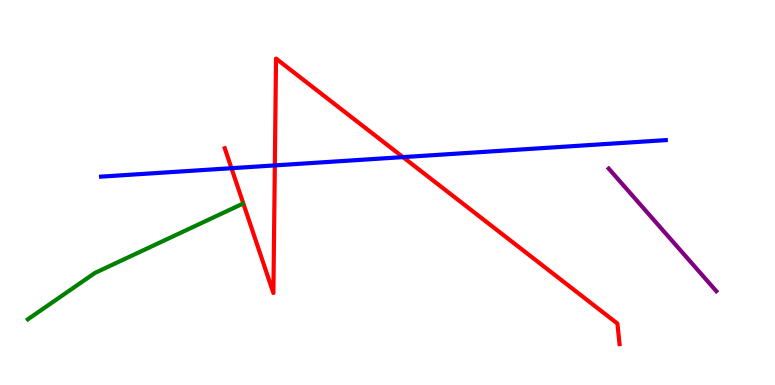[{'lines': ['blue', 'red'], 'intersections': [{'x': 2.99, 'y': 5.63}, {'x': 3.55, 'y': 5.7}, {'x': 5.2, 'y': 5.92}]}, {'lines': ['green', 'red'], 'intersections': []}, {'lines': ['purple', 'red'], 'intersections': []}, {'lines': ['blue', 'green'], 'intersections': []}, {'lines': ['blue', 'purple'], 'intersections': []}, {'lines': ['green', 'purple'], 'intersections': []}]